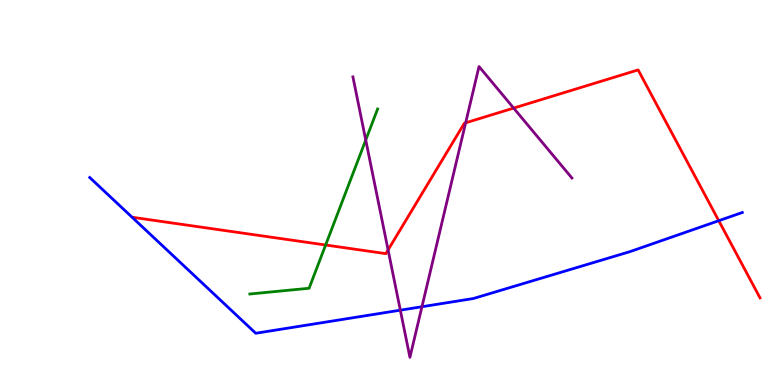[{'lines': ['blue', 'red'], 'intersections': [{'x': 9.27, 'y': 4.27}]}, {'lines': ['green', 'red'], 'intersections': [{'x': 4.2, 'y': 3.64}]}, {'lines': ['purple', 'red'], 'intersections': [{'x': 5.01, 'y': 3.51}, {'x': 6.01, 'y': 6.81}, {'x': 6.63, 'y': 7.19}]}, {'lines': ['blue', 'green'], 'intersections': []}, {'lines': ['blue', 'purple'], 'intersections': [{'x': 5.17, 'y': 1.94}, {'x': 5.44, 'y': 2.03}]}, {'lines': ['green', 'purple'], 'intersections': [{'x': 4.72, 'y': 6.36}]}]